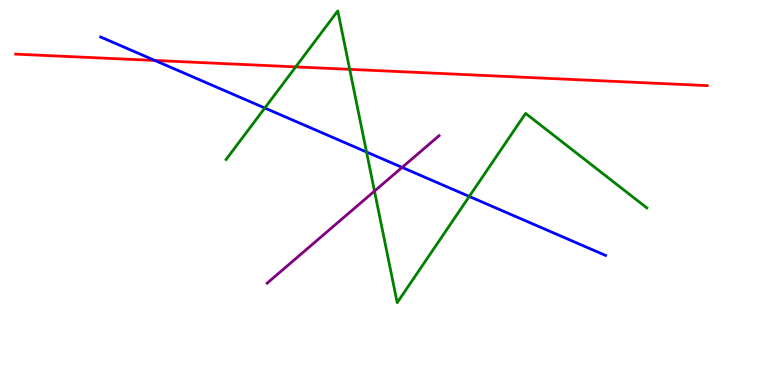[{'lines': ['blue', 'red'], 'intersections': [{'x': 2.0, 'y': 8.43}]}, {'lines': ['green', 'red'], 'intersections': [{'x': 3.82, 'y': 8.26}, {'x': 4.51, 'y': 8.2}]}, {'lines': ['purple', 'red'], 'intersections': []}, {'lines': ['blue', 'green'], 'intersections': [{'x': 3.42, 'y': 7.19}, {'x': 4.73, 'y': 6.05}, {'x': 6.06, 'y': 4.9}]}, {'lines': ['blue', 'purple'], 'intersections': [{'x': 5.19, 'y': 5.65}]}, {'lines': ['green', 'purple'], 'intersections': [{'x': 4.83, 'y': 5.04}]}]